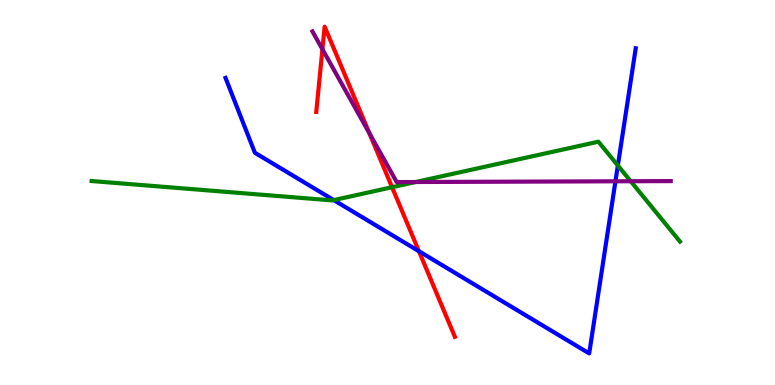[{'lines': ['blue', 'red'], 'intersections': [{'x': 5.41, 'y': 3.47}]}, {'lines': ['green', 'red'], 'intersections': [{'x': 5.06, 'y': 5.14}]}, {'lines': ['purple', 'red'], 'intersections': [{'x': 4.16, 'y': 8.72}, {'x': 4.77, 'y': 6.54}]}, {'lines': ['blue', 'green'], 'intersections': [{'x': 4.31, 'y': 4.8}, {'x': 7.97, 'y': 5.7}]}, {'lines': ['blue', 'purple'], 'intersections': [{'x': 7.94, 'y': 5.29}]}, {'lines': ['green', 'purple'], 'intersections': [{'x': 5.36, 'y': 5.27}, {'x': 8.14, 'y': 5.29}]}]